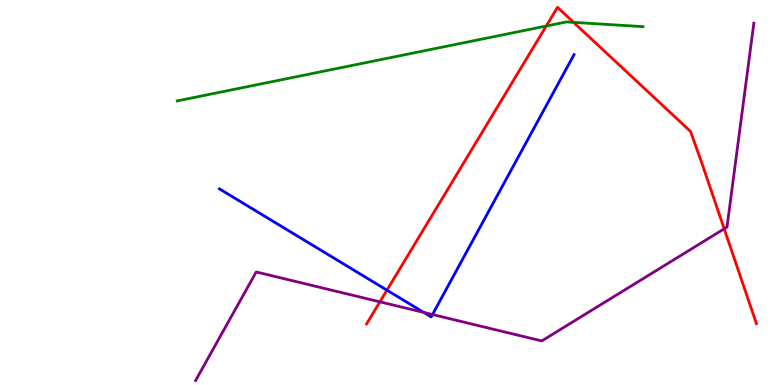[{'lines': ['blue', 'red'], 'intersections': [{'x': 4.99, 'y': 2.46}]}, {'lines': ['green', 'red'], 'intersections': [{'x': 7.05, 'y': 9.32}, {'x': 7.4, 'y': 9.42}]}, {'lines': ['purple', 'red'], 'intersections': [{'x': 4.9, 'y': 2.16}, {'x': 9.34, 'y': 4.06}]}, {'lines': ['blue', 'green'], 'intersections': []}, {'lines': ['blue', 'purple'], 'intersections': [{'x': 5.47, 'y': 1.88}, {'x': 5.58, 'y': 1.83}]}, {'lines': ['green', 'purple'], 'intersections': []}]